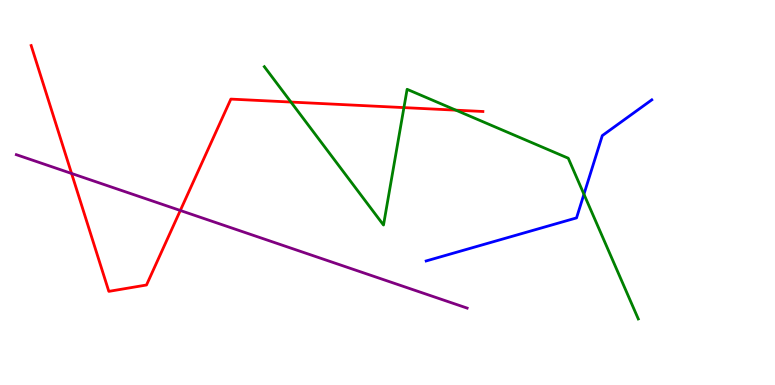[{'lines': ['blue', 'red'], 'intersections': []}, {'lines': ['green', 'red'], 'intersections': [{'x': 3.75, 'y': 7.35}, {'x': 5.21, 'y': 7.2}, {'x': 5.88, 'y': 7.14}]}, {'lines': ['purple', 'red'], 'intersections': [{'x': 0.924, 'y': 5.49}, {'x': 2.33, 'y': 4.53}]}, {'lines': ['blue', 'green'], 'intersections': [{'x': 7.53, 'y': 4.96}]}, {'lines': ['blue', 'purple'], 'intersections': []}, {'lines': ['green', 'purple'], 'intersections': []}]